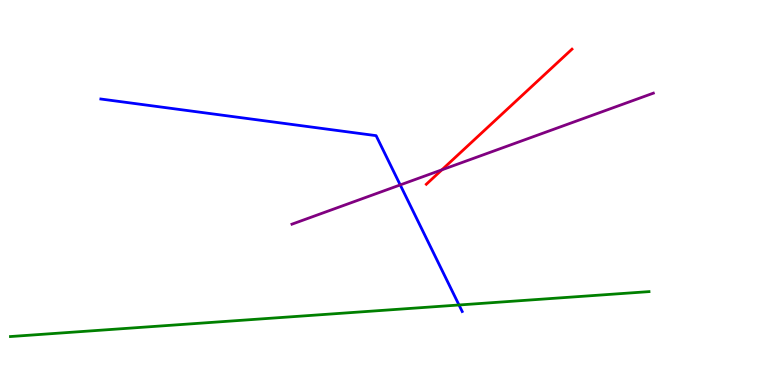[{'lines': ['blue', 'red'], 'intersections': []}, {'lines': ['green', 'red'], 'intersections': []}, {'lines': ['purple', 'red'], 'intersections': [{'x': 5.7, 'y': 5.59}]}, {'lines': ['blue', 'green'], 'intersections': [{'x': 5.92, 'y': 2.08}]}, {'lines': ['blue', 'purple'], 'intersections': [{'x': 5.16, 'y': 5.2}]}, {'lines': ['green', 'purple'], 'intersections': []}]